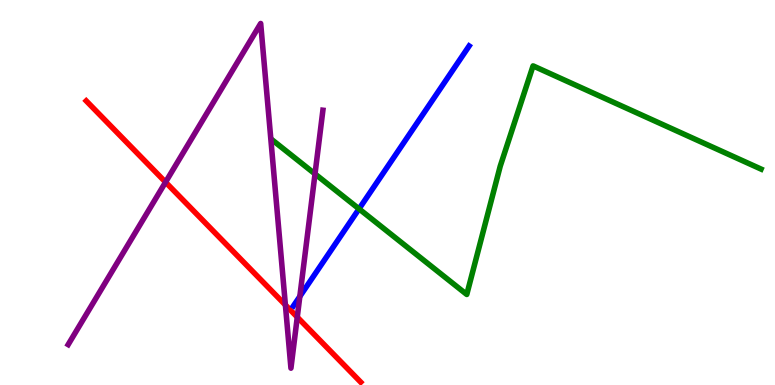[{'lines': ['blue', 'red'], 'intersections': []}, {'lines': ['green', 'red'], 'intersections': []}, {'lines': ['purple', 'red'], 'intersections': [{'x': 2.14, 'y': 5.27}, {'x': 3.68, 'y': 2.08}, {'x': 3.84, 'y': 1.76}]}, {'lines': ['blue', 'green'], 'intersections': [{'x': 4.63, 'y': 4.57}]}, {'lines': ['blue', 'purple'], 'intersections': [{'x': 3.87, 'y': 2.3}]}, {'lines': ['green', 'purple'], 'intersections': [{'x': 4.06, 'y': 5.48}]}]